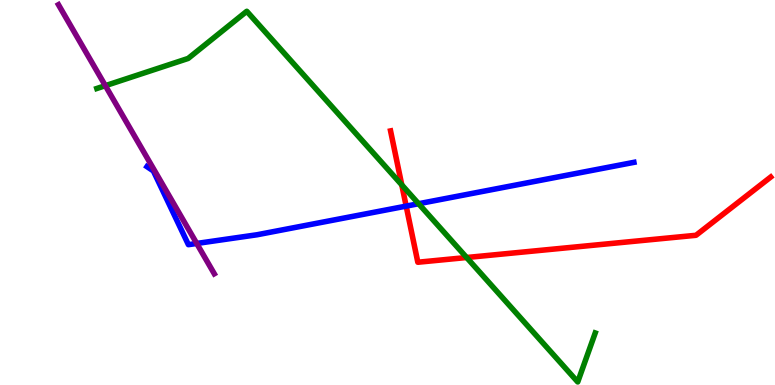[{'lines': ['blue', 'red'], 'intersections': [{'x': 5.24, 'y': 4.65}]}, {'lines': ['green', 'red'], 'intersections': [{'x': 5.18, 'y': 5.2}, {'x': 6.02, 'y': 3.31}]}, {'lines': ['purple', 'red'], 'intersections': []}, {'lines': ['blue', 'green'], 'intersections': [{'x': 5.4, 'y': 4.71}]}, {'lines': ['blue', 'purple'], 'intersections': [{'x': 2.54, 'y': 3.68}]}, {'lines': ['green', 'purple'], 'intersections': [{'x': 1.36, 'y': 7.77}]}]